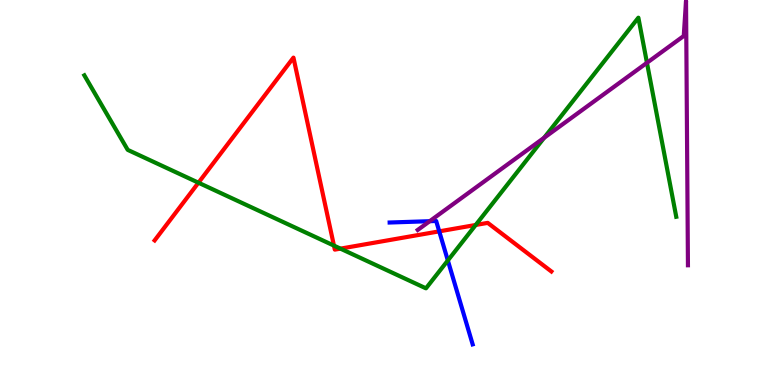[{'lines': ['blue', 'red'], 'intersections': [{'x': 5.67, 'y': 3.99}]}, {'lines': ['green', 'red'], 'intersections': [{'x': 2.56, 'y': 5.25}, {'x': 4.31, 'y': 3.62}, {'x': 4.39, 'y': 3.54}, {'x': 6.14, 'y': 4.16}]}, {'lines': ['purple', 'red'], 'intersections': []}, {'lines': ['blue', 'green'], 'intersections': [{'x': 5.78, 'y': 3.23}]}, {'lines': ['blue', 'purple'], 'intersections': [{'x': 5.54, 'y': 4.25}]}, {'lines': ['green', 'purple'], 'intersections': [{'x': 7.02, 'y': 6.42}, {'x': 8.35, 'y': 8.37}]}]